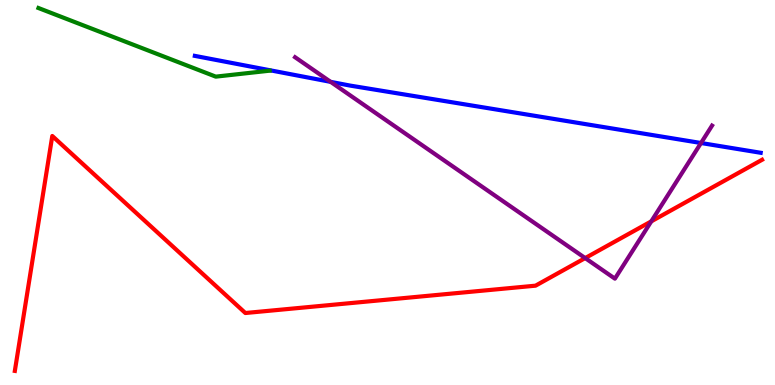[{'lines': ['blue', 'red'], 'intersections': []}, {'lines': ['green', 'red'], 'intersections': []}, {'lines': ['purple', 'red'], 'intersections': [{'x': 7.55, 'y': 3.3}, {'x': 8.4, 'y': 4.25}]}, {'lines': ['blue', 'green'], 'intersections': []}, {'lines': ['blue', 'purple'], 'intersections': [{'x': 4.27, 'y': 7.87}, {'x': 9.05, 'y': 6.29}]}, {'lines': ['green', 'purple'], 'intersections': []}]